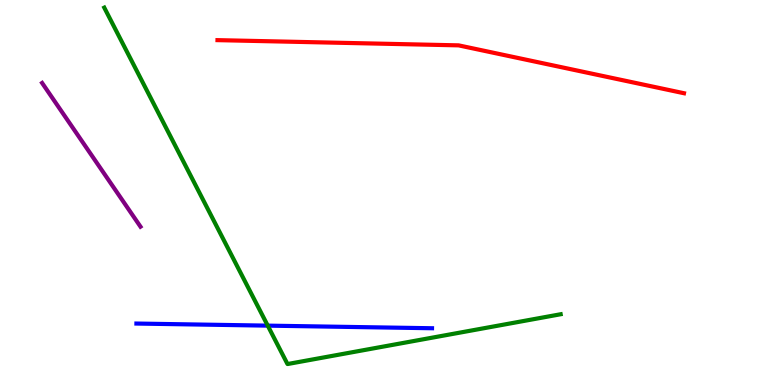[{'lines': ['blue', 'red'], 'intersections': []}, {'lines': ['green', 'red'], 'intersections': []}, {'lines': ['purple', 'red'], 'intersections': []}, {'lines': ['blue', 'green'], 'intersections': [{'x': 3.45, 'y': 1.54}]}, {'lines': ['blue', 'purple'], 'intersections': []}, {'lines': ['green', 'purple'], 'intersections': []}]